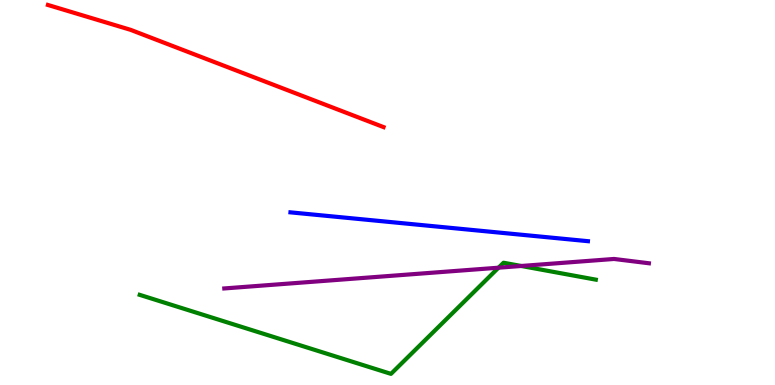[{'lines': ['blue', 'red'], 'intersections': []}, {'lines': ['green', 'red'], 'intersections': []}, {'lines': ['purple', 'red'], 'intersections': []}, {'lines': ['blue', 'green'], 'intersections': []}, {'lines': ['blue', 'purple'], 'intersections': []}, {'lines': ['green', 'purple'], 'intersections': [{'x': 6.43, 'y': 3.05}, {'x': 6.73, 'y': 3.09}]}]